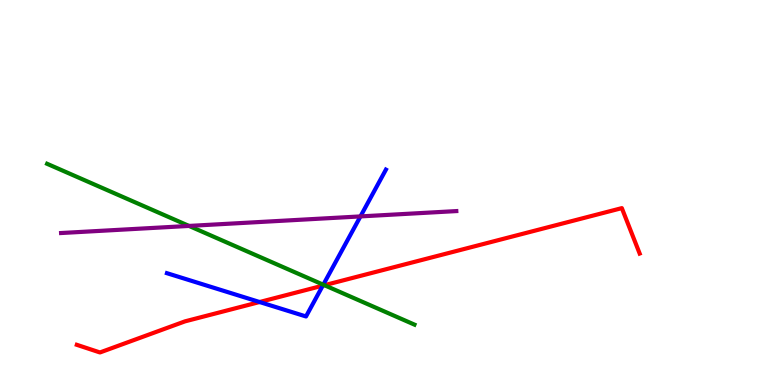[{'lines': ['blue', 'red'], 'intersections': [{'x': 3.35, 'y': 2.16}, {'x': 4.16, 'y': 2.58}]}, {'lines': ['green', 'red'], 'intersections': [{'x': 4.19, 'y': 2.59}]}, {'lines': ['purple', 'red'], 'intersections': []}, {'lines': ['blue', 'green'], 'intersections': [{'x': 4.17, 'y': 2.61}]}, {'lines': ['blue', 'purple'], 'intersections': [{'x': 4.65, 'y': 4.38}]}, {'lines': ['green', 'purple'], 'intersections': [{'x': 2.44, 'y': 4.13}]}]